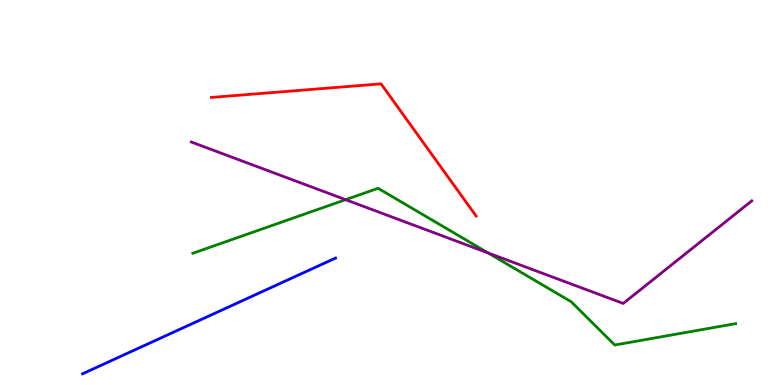[{'lines': ['blue', 'red'], 'intersections': []}, {'lines': ['green', 'red'], 'intersections': []}, {'lines': ['purple', 'red'], 'intersections': []}, {'lines': ['blue', 'green'], 'intersections': []}, {'lines': ['blue', 'purple'], 'intersections': []}, {'lines': ['green', 'purple'], 'intersections': [{'x': 4.46, 'y': 4.81}, {'x': 6.3, 'y': 3.43}]}]